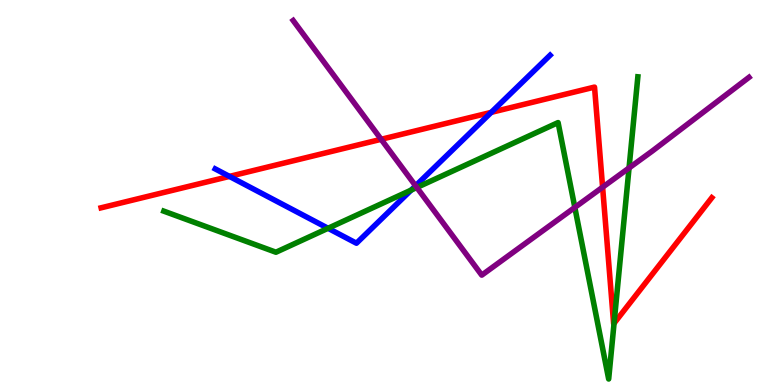[{'lines': ['blue', 'red'], 'intersections': [{'x': 2.96, 'y': 5.42}, {'x': 6.34, 'y': 7.08}]}, {'lines': ['green', 'red'], 'intersections': [{'x': 7.92, 'y': 1.6}]}, {'lines': ['purple', 'red'], 'intersections': [{'x': 4.92, 'y': 6.38}, {'x': 7.78, 'y': 5.14}]}, {'lines': ['blue', 'green'], 'intersections': [{'x': 4.23, 'y': 4.07}, {'x': 5.31, 'y': 5.06}]}, {'lines': ['blue', 'purple'], 'intersections': [{'x': 5.36, 'y': 5.17}]}, {'lines': ['green', 'purple'], 'intersections': [{'x': 5.38, 'y': 5.13}, {'x': 7.42, 'y': 4.61}, {'x': 8.12, 'y': 5.64}]}]